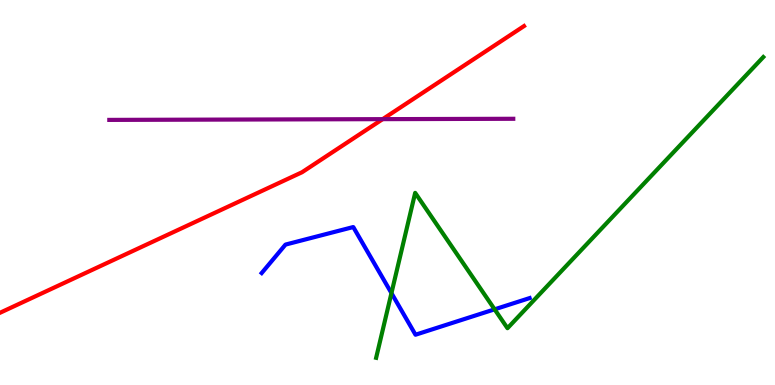[{'lines': ['blue', 'red'], 'intersections': []}, {'lines': ['green', 'red'], 'intersections': []}, {'lines': ['purple', 'red'], 'intersections': [{'x': 4.94, 'y': 6.91}]}, {'lines': ['blue', 'green'], 'intersections': [{'x': 5.05, 'y': 2.39}, {'x': 6.38, 'y': 1.97}]}, {'lines': ['blue', 'purple'], 'intersections': []}, {'lines': ['green', 'purple'], 'intersections': []}]